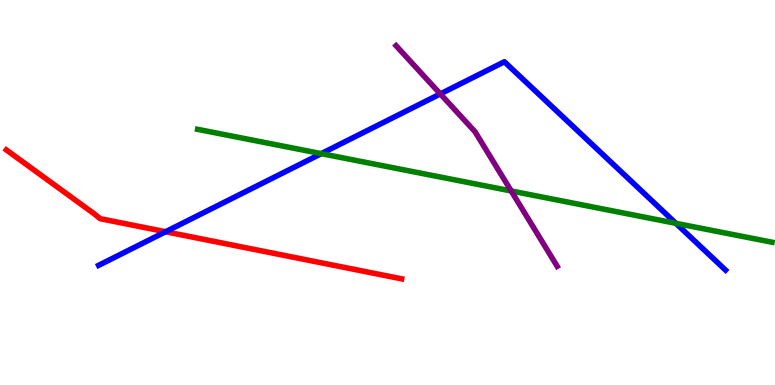[{'lines': ['blue', 'red'], 'intersections': [{'x': 2.14, 'y': 3.98}]}, {'lines': ['green', 'red'], 'intersections': []}, {'lines': ['purple', 'red'], 'intersections': []}, {'lines': ['blue', 'green'], 'intersections': [{'x': 4.15, 'y': 6.01}, {'x': 8.72, 'y': 4.2}]}, {'lines': ['blue', 'purple'], 'intersections': [{'x': 5.68, 'y': 7.56}]}, {'lines': ['green', 'purple'], 'intersections': [{'x': 6.6, 'y': 5.04}]}]